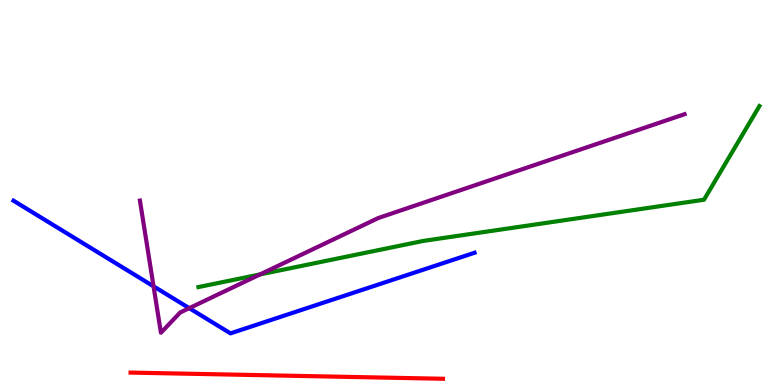[{'lines': ['blue', 'red'], 'intersections': []}, {'lines': ['green', 'red'], 'intersections': []}, {'lines': ['purple', 'red'], 'intersections': []}, {'lines': ['blue', 'green'], 'intersections': []}, {'lines': ['blue', 'purple'], 'intersections': [{'x': 1.98, 'y': 2.56}, {'x': 2.44, 'y': 2.0}]}, {'lines': ['green', 'purple'], 'intersections': [{'x': 3.35, 'y': 2.87}]}]